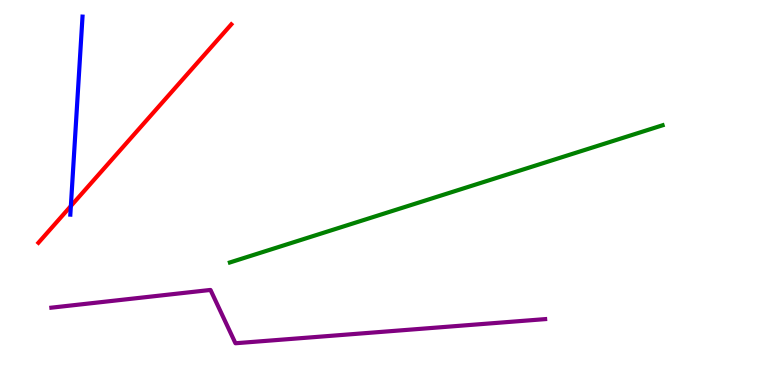[{'lines': ['blue', 'red'], 'intersections': [{'x': 0.914, 'y': 4.65}]}, {'lines': ['green', 'red'], 'intersections': []}, {'lines': ['purple', 'red'], 'intersections': []}, {'lines': ['blue', 'green'], 'intersections': []}, {'lines': ['blue', 'purple'], 'intersections': []}, {'lines': ['green', 'purple'], 'intersections': []}]